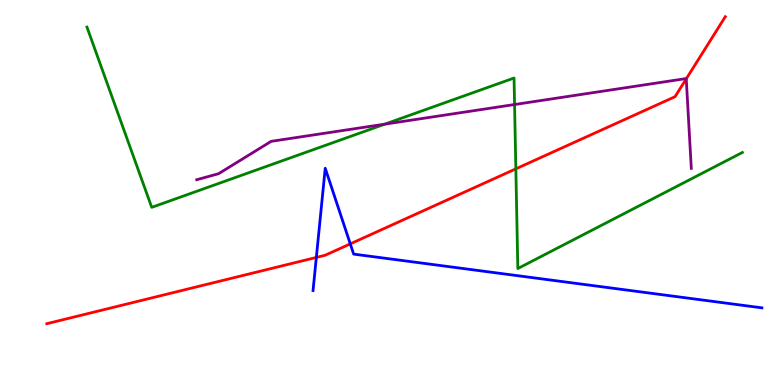[{'lines': ['blue', 'red'], 'intersections': [{'x': 4.08, 'y': 3.31}, {'x': 4.52, 'y': 3.67}]}, {'lines': ['green', 'red'], 'intersections': [{'x': 6.66, 'y': 5.61}]}, {'lines': ['purple', 'red'], 'intersections': [{'x': 8.85, 'y': 7.95}]}, {'lines': ['blue', 'green'], 'intersections': []}, {'lines': ['blue', 'purple'], 'intersections': []}, {'lines': ['green', 'purple'], 'intersections': [{'x': 4.97, 'y': 6.78}, {'x': 6.64, 'y': 7.29}]}]